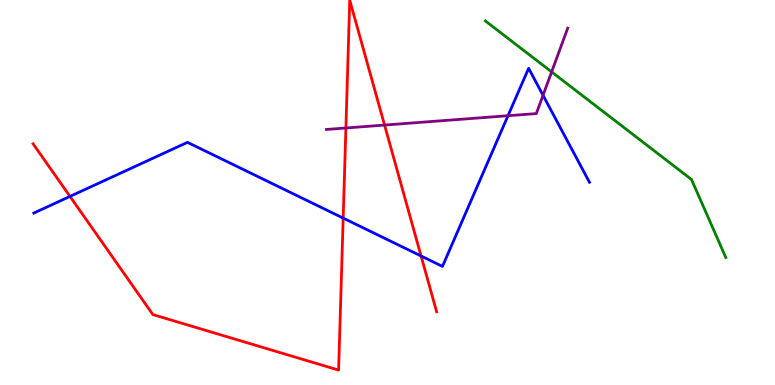[{'lines': ['blue', 'red'], 'intersections': [{'x': 0.903, 'y': 4.9}, {'x': 4.43, 'y': 4.34}, {'x': 5.43, 'y': 3.35}]}, {'lines': ['green', 'red'], 'intersections': []}, {'lines': ['purple', 'red'], 'intersections': [{'x': 4.46, 'y': 6.68}, {'x': 4.96, 'y': 6.75}]}, {'lines': ['blue', 'green'], 'intersections': []}, {'lines': ['blue', 'purple'], 'intersections': [{'x': 6.55, 'y': 6.99}, {'x': 7.01, 'y': 7.53}]}, {'lines': ['green', 'purple'], 'intersections': [{'x': 7.12, 'y': 8.13}]}]